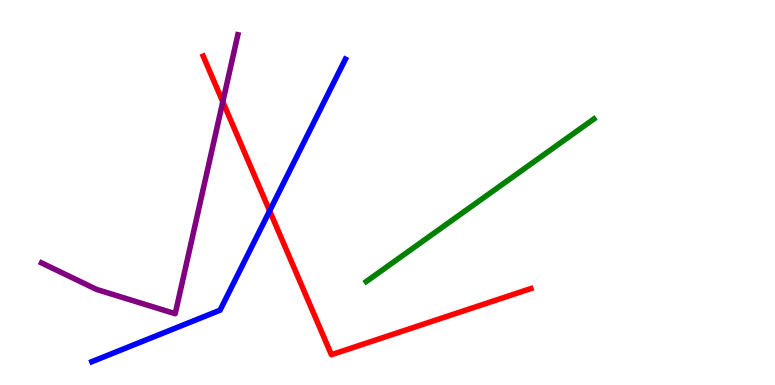[{'lines': ['blue', 'red'], 'intersections': [{'x': 3.48, 'y': 4.52}]}, {'lines': ['green', 'red'], 'intersections': []}, {'lines': ['purple', 'red'], 'intersections': [{'x': 2.87, 'y': 7.36}]}, {'lines': ['blue', 'green'], 'intersections': []}, {'lines': ['blue', 'purple'], 'intersections': []}, {'lines': ['green', 'purple'], 'intersections': []}]